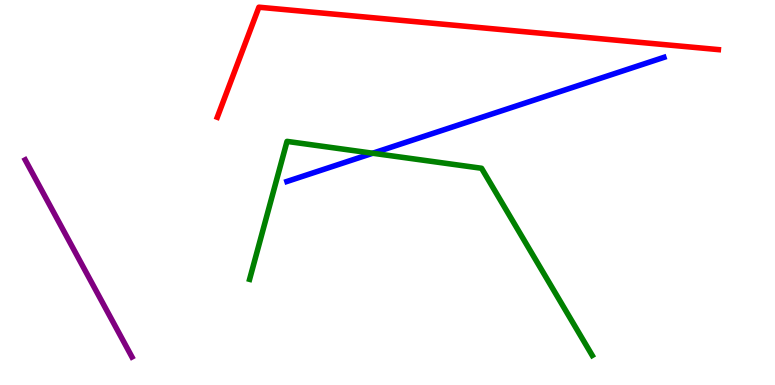[{'lines': ['blue', 'red'], 'intersections': []}, {'lines': ['green', 'red'], 'intersections': []}, {'lines': ['purple', 'red'], 'intersections': []}, {'lines': ['blue', 'green'], 'intersections': [{'x': 4.81, 'y': 6.02}]}, {'lines': ['blue', 'purple'], 'intersections': []}, {'lines': ['green', 'purple'], 'intersections': []}]